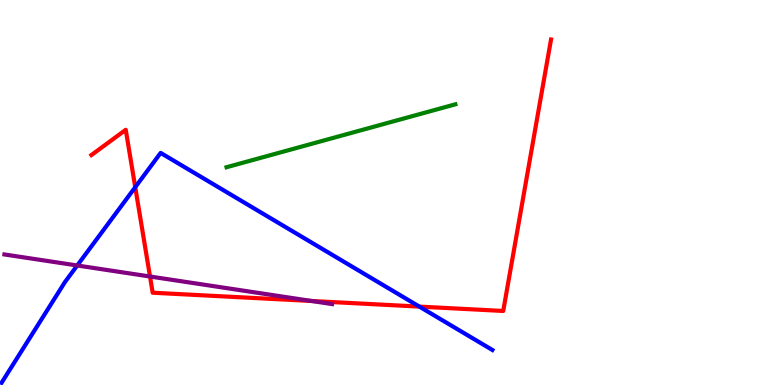[{'lines': ['blue', 'red'], 'intersections': [{'x': 1.75, 'y': 5.14}, {'x': 5.41, 'y': 2.04}]}, {'lines': ['green', 'red'], 'intersections': []}, {'lines': ['purple', 'red'], 'intersections': [{'x': 1.94, 'y': 2.82}, {'x': 4.02, 'y': 2.18}]}, {'lines': ['blue', 'green'], 'intersections': []}, {'lines': ['blue', 'purple'], 'intersections': [{'x': 0.996, 'y': 3.1}]}, {'lines': ['green', 'purple'], 'intersections': []}]